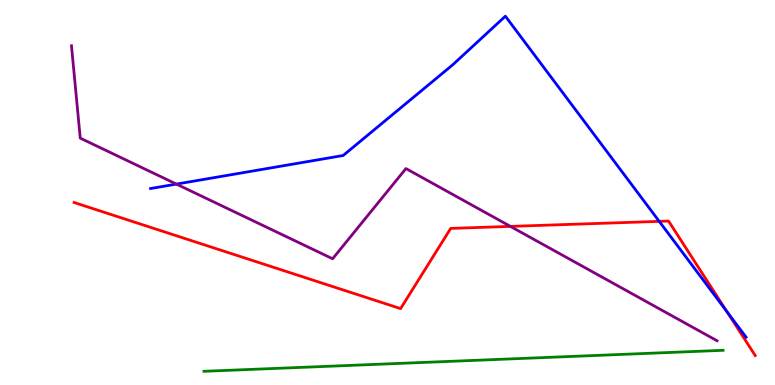[{'lines': ['blue', 'red'], 'intersections': [{'x': 8.51, 'y': 4.25}, {'x': 9.38, 'y': 1.9}]}, {'lines': ['green', 'red'], 'intersections': []}, {'lines': ['purple', 'red'], 'intersections': [{'x': 6.59, 'y': 4.12}]}, {'lines': ['blue', 'green'], 'intersections': []}, {'lines': ['blue', 'purple'], 'intersections': [{'x': 2.28, 'y': 5.22}]}, {'lines': ['green', 'purple'], 'intersections': []}]